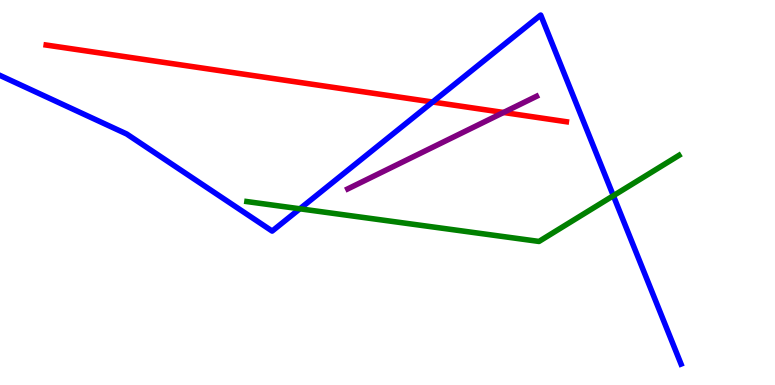[{'lines': ['blue', 'red'], 'intersections': [{'x': 5.58, 'y': 7.35}]}, {'lines': ['green', 'red'], 'intersections': []}, {'lines': ['purple', 'red'], 'intersections': [{'x': 6.5, 'y': 7.08}]}, {'lines': ['blue', 'green'], 'intersections': [{'x': 3.87, 'y': 4.58}, {'x': 7.91, 'y': 4.92}]}, {'lines': ['blue', 'purple'], 'intersections': []}, {'lines': ['green', 'purple'], 'intersections': []}]